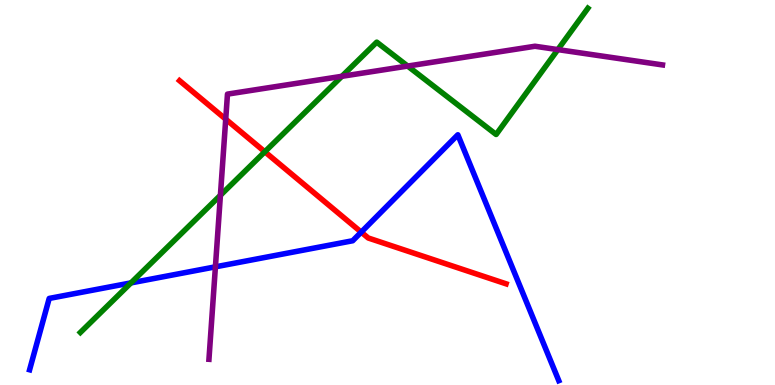[{'lines': ['blue', 'red'], 'intersections': [{'x': 4.66, 'y': 3.97}]}, {'lines': ['green', 'red'], 'intersections': [{'x': 3.42, 'y': 6.06}]}, {'lines': ['purple', 'red'], 'intersections': [{'x': 2.91, 'y': 6.9}]}, {'lines': ['blue', 'green'], 'intersections': [{'x': 1.69, 'y': 2.65}]}, {'lines': ['blue', 'purple'], 'intersections': [{'x': 2.78, 'y': 3.07}]}, {'lines': ['green', 'purple'], 'intersections': [{'x': 2.84, 'y': 4.93}, {'x': 4.41, 'y': 8.02}, {'x': 5.26, 'y': 8.28}, {'x': 7.2, 'y': 8.71}]}]